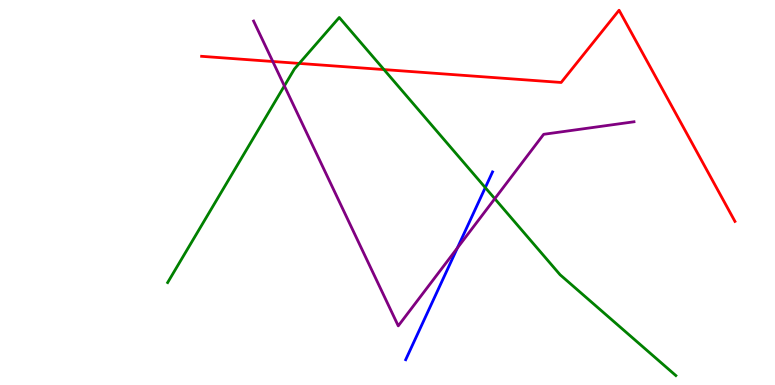[{'lines': ['blue', 'red'], 'intersections': []}, {'lines': ['green', 'red'], 'intersections': [{'x': 3.86, 'y': 8.35}, {'x': 4.95, 'y': 8.19}]}, {'lines': ['purple', 'red'], 'intersections': [{'x': 3.52, 'y': 8.4}]}, {'lines': ['blue', 'green'], 'intersections': [{'x': 6.26, 'y': 5.13}]}, {'lines': ['blue', 'purple'], 'intersections': [{'x': 5.9, 'y': 3.56}]}, {'lines': ['green', 'purple'], 'intersections': [{'x': 3.67, 'y': 7.77}, {'x': 6.38, 'y': 4.84}]}]